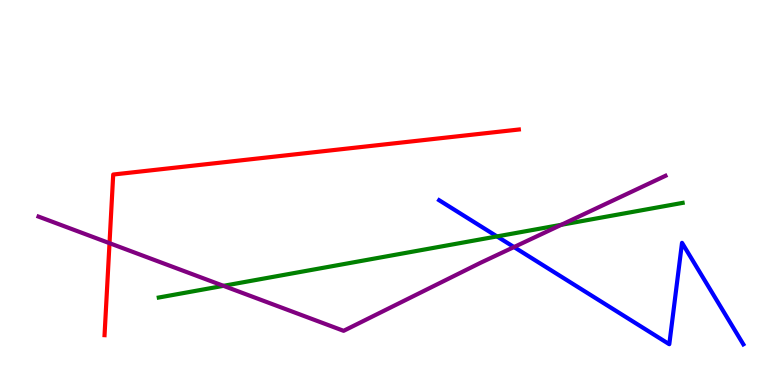[{'lines': ['blue', 'red'], 'intersections': []}, {'lines': ['green', 'red'], 'intersections': []}, {'lines': ['purple', 'red'], 'intersections': [{'x': 1.41, 'y': 3.68}]}, {'lines': ['blue', 'green'], 'intersections': [{'x': 6.41, 'y': 3.86}]}, {'lines': ['blue', 'purple'], 'intersections': [{'x': 6.63, 'y': 3.58}]}, {'lines': ['green', 'purple'], 'intersections': [{'x': 2.88, 'y': 2.58}, {'x': 7.24, 'y': 4.16}]}]